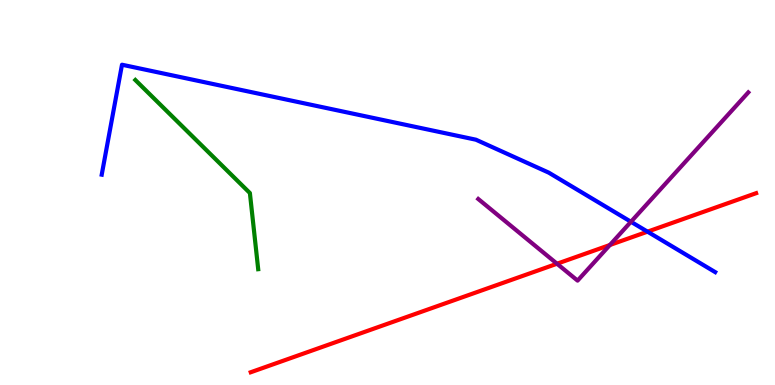[{'lines': ['blue', 'red'], 'intersections': [{'x': 8.36, 'y': 3.98}]}, {'lines': ['green', 'red'], 'intersections': []}, {'lines': ['purple', 'red'], 'intersections': [{'x': 7.19, 'y': 3.15}, {'x': 7.87, 'y': 3.64}]}, {'lines': ['blue', 'green'], 'intersections': []}, {'lines': ['blue', 'purple'], 'intersections': [{'x': 8.14, 'y': 4.24}]}, {'lines': ['green', 'purple'], 'intersections': []}]